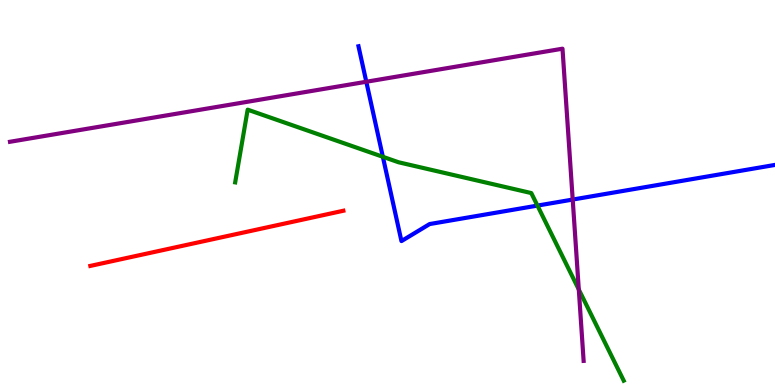[{'lines': ['blue', 'red'], 'intersections': []}, {'lines': ['green', 'red'], 'intersections': []}, {'lines': ['purple', 'red'], 'intersections': []}, {'lines': ['blue', 'green'], 'intersections': [{'x': 4.94, 'y': 5.93}, {'x': 6.93, 'y': 4.66}]}, {'lines': ['blue', 'purple'], 'intersections': [{'x': 4.73, 'y': 7.88}, {'x': 7.39, 'y': 4.82}]}, {'lines': ['green', 'purple'], 'intersections': [{'x': 7.47, 'y': 2.48}]}]